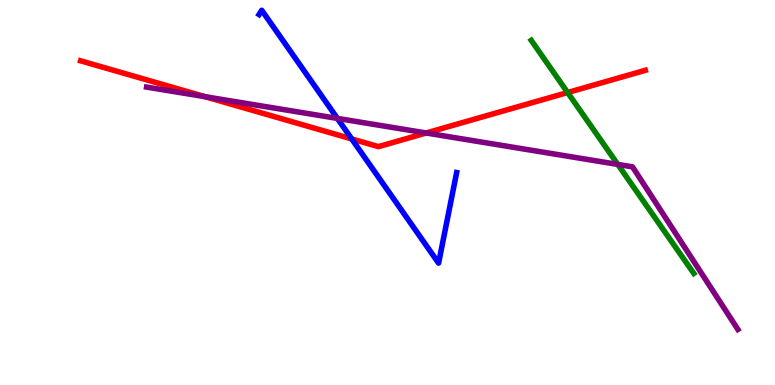[{'lines': ['blue', 'red'], 'intersections': [{'x': 4.54, 'y': 6.39}]}, {'lines': ['green', 'red'], 'intersections': [{'x': 7.32, 'y': 7.6}]}, {'lines': ['purple', 'red'], 'intersections': [{'x': 2.65, 'y': 7.49}, {'x': 5.5, 'y': 6.55}]}, {'lines': ['blue', 'green'], 'intersections': []}, {'lines': ['blue', 'purple'], 'intersections': [{'x': 4.35, 'y': 6.92}]}, {'lines': ['green', 'purple'], 'intersections': [{'x': 7.97, 'y': 5.73}]}]